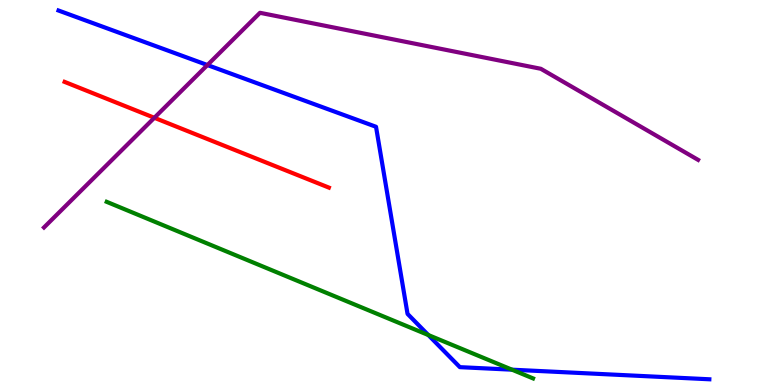[{'lines': ['blue', 'red'], 'intersections': []}, {'lines': ['green', 'red'], 'intersections': []}, {'lines': ['purple', 'red'], 'intersections': [{'x': 1.99, 'y': 6.94}]}, {'lines': ['blue', 'green'], 'intersections': [{'x': 5.53, 'y': 1.3}, {'x': 6.61, 'y': 0.398}]}, {'lines': ['blue', 'purple'], 'intersections': [{'x': 2.68, 'y': 8.31}]}, {'lines': ['green', 'purple'], 'intersections': []}]